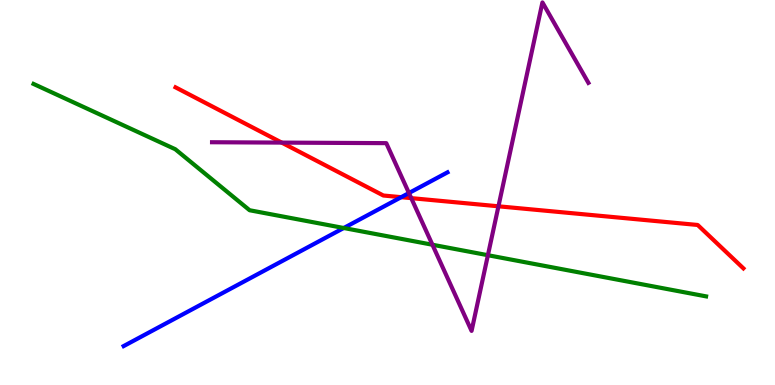[{'lines': ['blue', 'red'], 'intersections': [{'x': 5.18, 'y': 4.88}]}, {'lines': ['green', 'red'], 'intersections': []}, {'lines': ['purple', 'red'], 'intersections': [{'x': 3.63, 'y': 6.3}, {'x': 5.31, 'y': 4.85}, {'x': 6.43, 'y': 4.64}]}, {'lines': ['blue', 'green'], 'intersections': [{'x': 4.44, 'y': 4.08}]}, {'lines': ['blue', 'purple'], 'intersections': [{'x': 5.28, 'y': 4.99}]}, {'lines': ['green', 'purple'], 'intersections': [{'x': 5.58, 'y': 3.64}, {'x': 6.3, 'y': 3.37}]}]